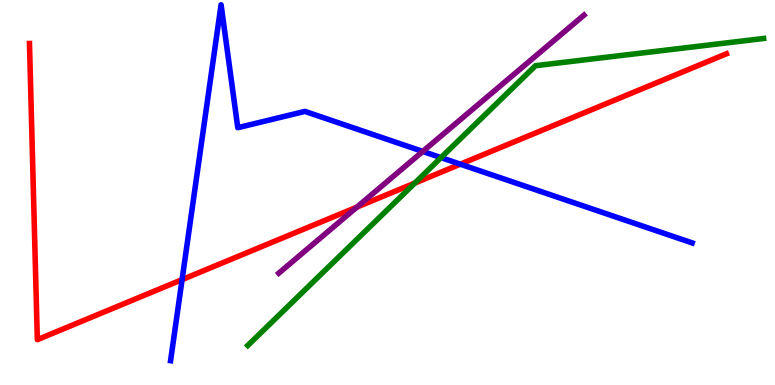[{'lines': ['blue', 'red'], 'intersections': [{'x': 2.35, 'y': 2.74}, {'x': 5.94, 'y': 5.74}]}, {'lines': ['green', 'red'], 'intersections': [{'x': 5.35, 'y': 5.24}]}, {'lines': ['purple', 'red'], 'intersections': [{'x': 4.61, 'y': 4.62}]}, {'lines': ['blue', 'green'], 'intersections': [{'x': 5.69, 'y': 5.91}]}, {'lines': ['blue', 'purple'], 'intersections': [{'x': 5.46, 'y': 6.07}]}, {'lines': ['green', 'purple'], 'intersections': []}]